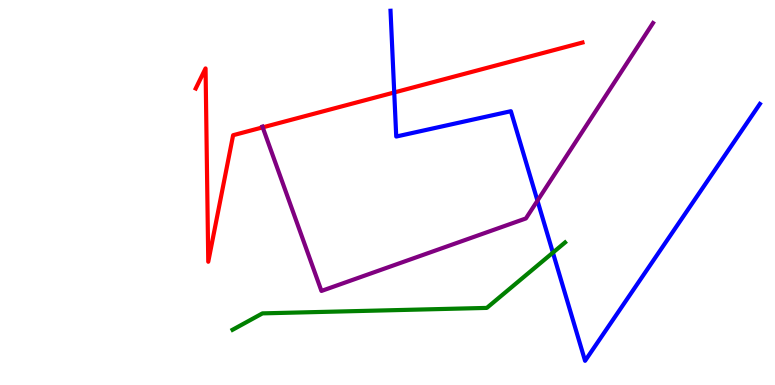[{'lines': ['blue', 'red'], 'intersections': [{'x': 5.09, 'y': 7.6}]}, {'lines': ['green', 'red'], 'intersections': []}, {'lines': ['purple', 'red'], 'intersections': [{'x': 3.39, 'y': 6.69}]}, {'lines': ['blue', 'green'], 'intersections': [{'x': 7.13, 'y': 3.44}]}, {'lines': ['blue', 'purple'], 'intersections': [{'x': 6.93, 'y': 4.79}]}, {'lines': ['green', 'purple'], 'intersections': []}]